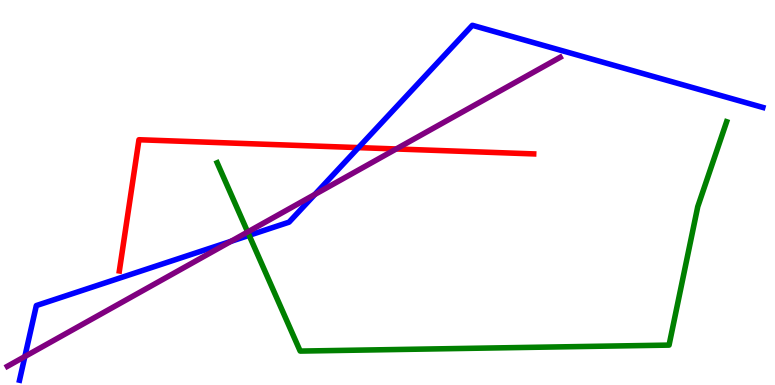[{'lines': ['blue', 'red'], 'intersections': [{'x': 4.63, 'y': 6.17}]}, {'lines': ['green', 'red'], 'intersections': []}, {'lines': ['purple', 'red'], 'intersections': [{'x': 5.11, 'y': 6.13}]}, {'lines': ['blue', 'green'], 'intersections': [{'x': 3.21, 'y': 3.89}]}, {'lines': ['blue', 'purple'], 'intersections': [{'x': 0.321, 'y': 0.739}, {'x': 2.98, 'y': 3.73}, {'x': 4.06, 'y': 4.95}]}, {'lines': ['green', 'purple'], 'intersections': [{'x': 3.2, 'y': 3.97}]}]